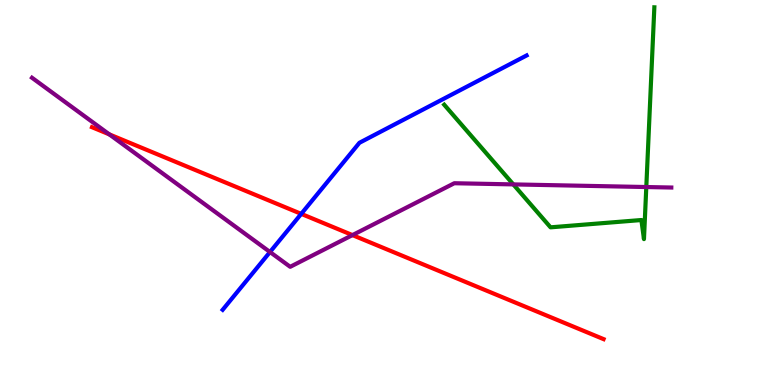[{'lines': ['blue', 'red'], 'intersections': [{'x': 3.89, 'y': 4.44}]}, {'lines': ['green', 'red'], 'intersections': []}, {'lines': ['purple', 'red'], 'intersections': [{'x': 1.41, 'y': 6.51}, {'x': 4.55, 'y': 3.89}]}, {'lines': ['blue', 'green'], 'intersections': []}, {'lines': ['blue', 'purple'], 'intersections': [{'x': 3.48, 'y': 3.45}]}, {'lines': ['green', 'purple'], 'intersections': [{'x': 6.62, 'y': 5.21}, {'x': 8.34, 'y': 5.14}]}]